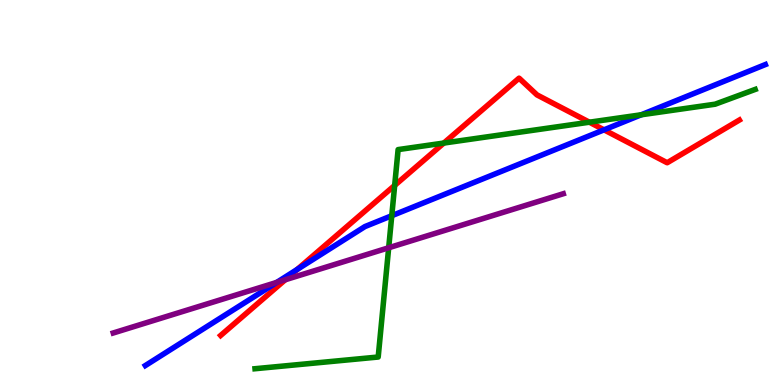[{'lines': ['blue', 'red'], 'intersections': [{'x': 3.84, 'y': 3.0}, {'x': 7.79, 'y': 6.63}]}, {'lines': ['green', 'red'], 'intersections': [{'x': 5.09, 'y': 5.18}, {'x': 5.73, 'y': 6.28}, {'x': 7.6, 'y': 6.83}]}, {'lines': ['purple', 'red'], 'intersections': [{'x': 3.68, 'y': 2.73}]}, {'lines': ['blue', 'green'], 'intersections': [{'x': 5.06, 'y': 4.4}, {'x': 8.27, 'y': 7.02}]}, {'lines': ['blue', 'purple'], 'intersections': [{'x': 3.57, 'y': 2.66}]}, {'lines': ['green', 'purple'], 'intersections': [{'x': 5.02, 'y': 3.56}]}]